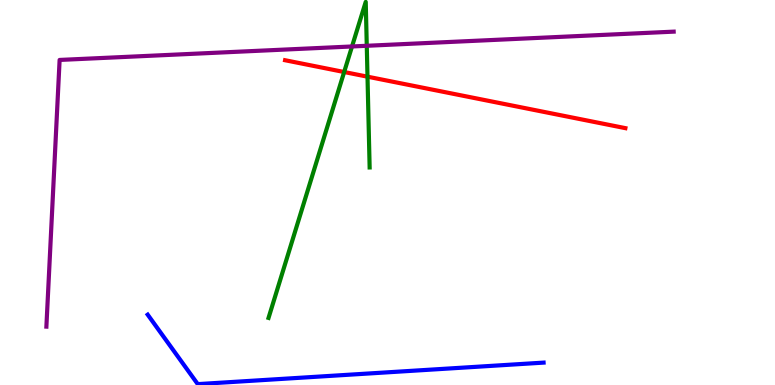[{'lines': ['blue', 'red'], 'intersections': []}, {'lines': ['green', 'red'], 'intersections': [{'x': 4.44, 'y': 8.13}, {'x': 4.74, 'y': 8.01}]}, {'lines': ['purple', 'red'], 'intersections': []}, {'lines': ['blue', 'green'], 'intersections': []}, {'lines': ['blue', 'purple'], 'intersections': []}, {'lines': ['green', 'purple'], 'intersections': [{'x': 4.54, 'y': 8.79}, {'x': 4.73, 'y': 8.81}]}]